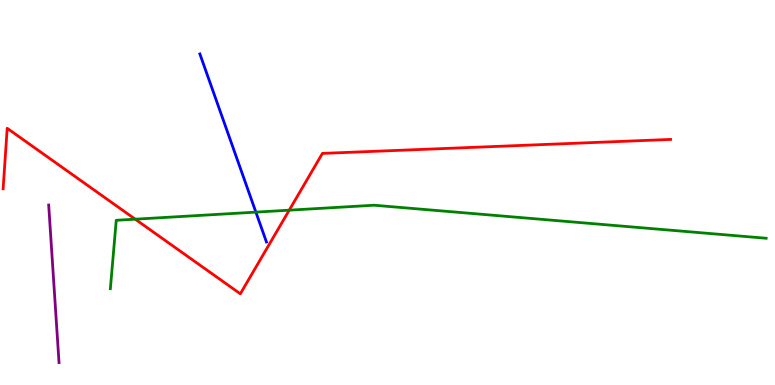[{'lines': ['blue', 'red'], 'intersections': []}, {'lines': ['green', 'red'], 'intersections': [{'x': 1.74, 'y': 4.31}, {'x': 3.73, 'y': 4.54}]}, {'lines': ['purple', 'red'], 'intersections': []}, {'lines': ['blue', 'green'], 'intersections': [{'x': 3.3, 'y': 4.49}]}, {'lines': ['blue', 'purple'], 'intersections': []}, {'lines': ['green', 'purple'], 'intersections': []}]